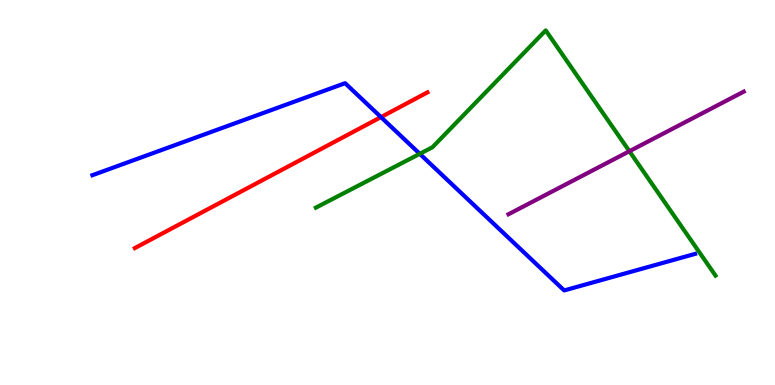[{'lines': ['blue', 'red'], 'intersections': [{'x': 4.92, 'y': 6.96}]}, {'lines': ['green', 'red'], 'intersections': []}, {'lines': ['purple', 'red'], 'intersections': []}, {'lines': ['blue', 'green'], 'intersections': [{'x': 5.42, 'y': 6.0}]}, {'lines': ['blue', 'purple'], 'intersections': []}, {'lines': ['green', 'purple'], 'intersections': [{'x': 8.12, 'y': 6.07}]}]